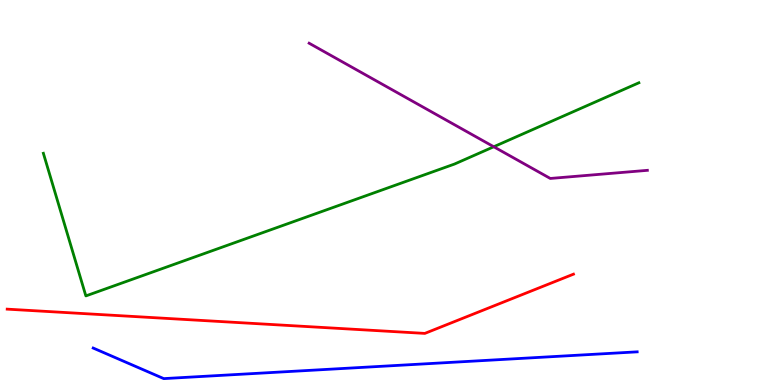[{'lines': ['blue', 'red'], 'intersections': []}, {'lines': ['green', 'red'], 'intersections': []}, {'lines': ['purple', 'red'], 'intersections': []}, {'lines': ['blue', 'green'], 'intersections': []}, {'lines': ['blue', 'purple'], 'intersections': []}, {'lines': ['green', 'purple'], 'intersections': [{'x': 6.37, 'y': 6.19}]}]